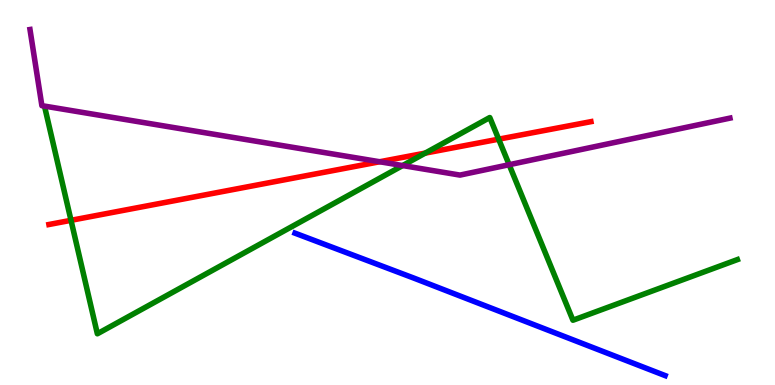[{'lines': ['blue', 'red'], 'intersections': []}, {'lines': ['green', 'red'], 'intersections': [{'x': 0.916, 'y': 4.28}, {'x': 5.49, 'y': 6.02}, {'x': 6.43, 'y': 6.39}]}, {'lines': ['purple', 'red'], 'intersections': [{'x': 4.9, 'y': 5.8}]}, {'lines': ['blue', 'green'], 'intersections': []}, {'lines': ['blue', 'purple'], 'intersections': []}, {'lines': ['green', 'purple'], 'intersections': [{'x': 5.2, 'y': 5.7}, {'x': 6.57, 'y': 5.72}]}]